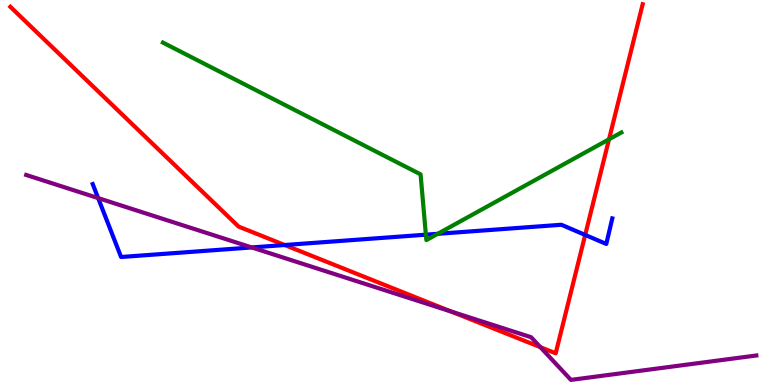[{'lines': ['blue', 'red'], 'intersections': [{'x': 3.67, 'y': 3.64}, {'x': 7.55, 'y': 3.9}]}, {'lines': ['green', 'red'], 'intersections': [{'x': 7.86, 'y': 6.38}]}, {'lines': ['purple', 'red'], 'intersections': [{'x': 5.82, 'y': 1.91}, {'x': 6.97, 'y': 0.982}]}, {'lines': ['blue', 'green'], 'intersections': [{'x': 5.5, 'y': 3.9}, {'x': 5.65, 'y': 3.93}]}, {'lines': ['blue', 'purple'], 'intersections': [{'x': 1.27, 'y': 4.85}, {'x': 3.25, 'y': 3.57}]}, {'lines': ['green', 'purple'], 'intersections': []}]